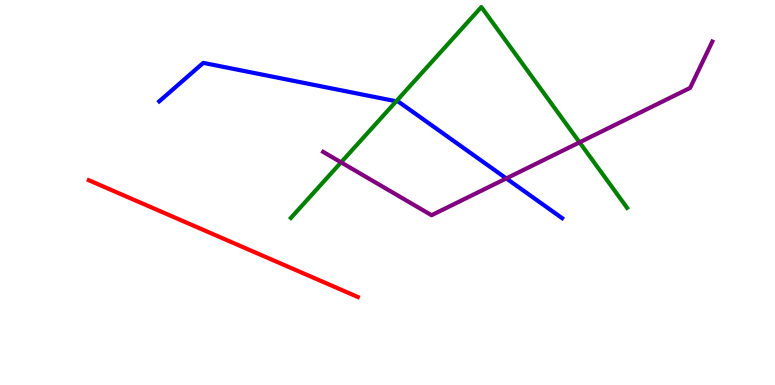[{'lines': ['blue', 'red'], 'intersections': []}, {'lines': ['green', 'red'], 'intersections': []}, {'lines': ['purple', 'red'], 'intersections': []}, {'lines': ['blue', 'green'], 'intersections': [{'x': 5.11, 'y': 7.37}]}, {'lines': ['blue', 'purple'], 'intersections': [{'x': 6.53, 'y': 5.37}]}, {'lines': ['green', 'purple'], 'intersections': [{'x': 4.4, 'y': 5.78}, {'x': 7.48, 'y': 6.3}]}]